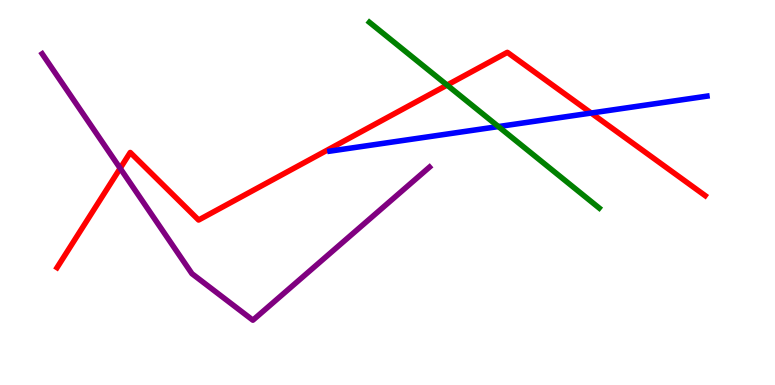[{'lines': ['blue', 'red'], 'intersections': [{'x': 7.63, 'y': 7.06}]}, {'lines': ['green', 'red'], 'intersections': [{'x': 5.77, 'y': 7.79}]}, {'lines': ['purple', 'red'], 'intersections': [{'x': 1.55, 'y': 5.63}]}, {'lines': ['blue', 'green'], 'intersections': [{'x': 6.43, 'y': 6.71}]}, {'lines': ['blue', 'purple'], 'intersections': []}, {'lines': ['green', 'purple'], 'intersections': []}]